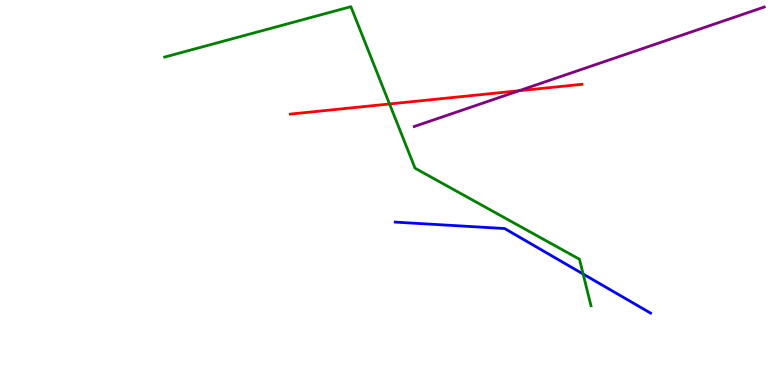[{'lines': ['blue', 'red'], 'intersections': []}, {'lines': ['green', 'red'], 'intersections': [{'x': 5.03, 'y': 7.3}]}, {'lines': ['purple', 'red'], 'intersections': [{'x': 6.7, 'y': 7.64}]}, {'lines': ['blue', 'green'], 'intersections': [{'x': 7.52, 'y': 2.88}]}, {'lines': ['blue', 'purple'], 'intersections': []}, {'lines': ['green', 'purple'], 'intersections': []}]